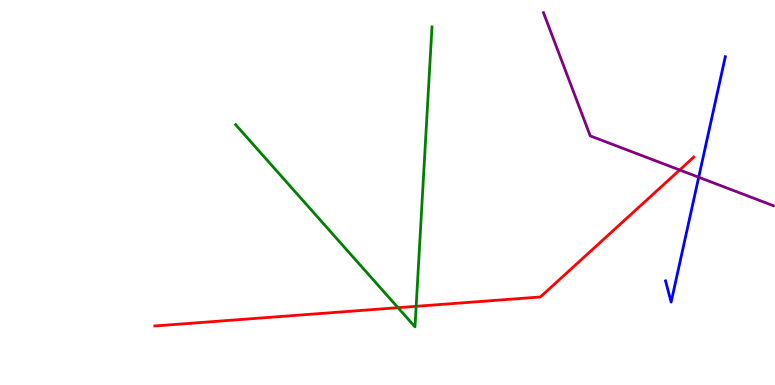[{'lines': ['blue', 'red'], 'intersections': []}, {'lines': ['green', 'red'], 'intersections': [{'x': 5.14, 'y': 2.01}, {'x': 5.37, 'y': 2.04}]}, {'lines': ['purple', 'red'], 'intersections': [{'x': 8.77, 'y': 5.58}]}, {'lines': ['blue', 'green'], 'intersections': []}, {'lines': ['blue', 'purple'], 'intersections': [{'x': 9.02, 'y': 5.4}]}, {'lines': ['green', 'purple'], 'intersections': []}]